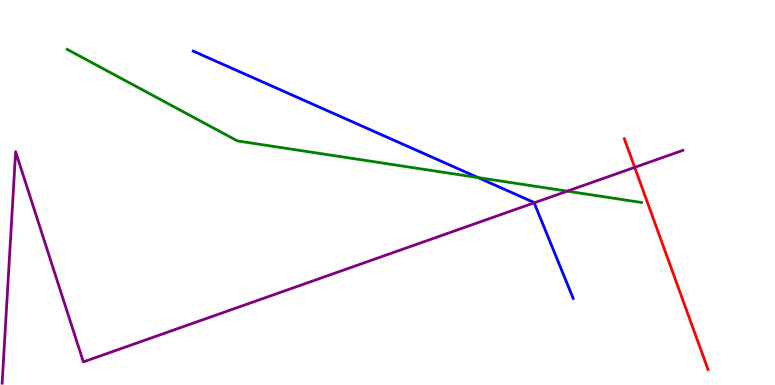[{'lines': ['blue', 'red'], 'intersections': []}, {'lines': ['green', 'red'], 'intersections': []}, {'lines': ['purple', 'red'], 'intersections': [{'x': 8.19, 'y': 5.65}]}, {'lines': ['blue', 'green'], 'intersections': [{'x': 6.17, 'y': 5.39}]}, {'lines': ['blue', 'purple'], 'intersections': [{'x': 6.89, 'y': 4.73}]}, {'lines': ['green', 'purple'], 'intersections': [{'x': 7.32, 'y': 5.03}]}]